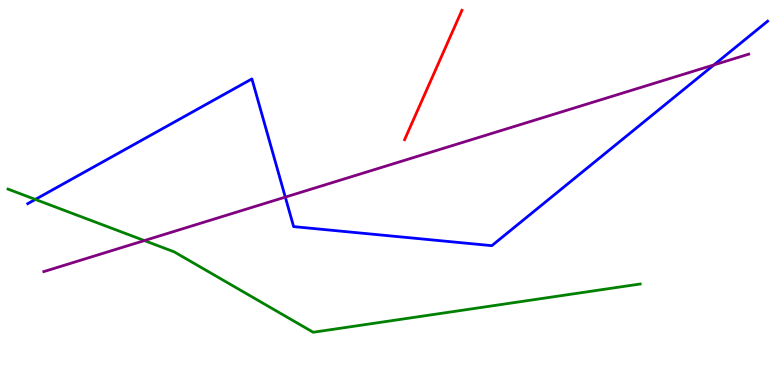[{'lines': ['blue', 'red'], 'intersections': []}, {'lines': ['green', 'red'], 'intersections': []}, {'lines': ['purple', 'red'], 'intersections': []}, {'lines': ['blue', 'green'], 'intersections': [{'x': 0.456, 'y': 4.82}]}, {'lines': ['blue', 'purple'], 'intersections': [{'x': 3.68, 'y': 4.88}, {'x': 9.21, 'y': 8.31}]}, {'lines': ['green', 'purple'], 'intersections': [{'x': 1.86, 'y': 3.75}]}]